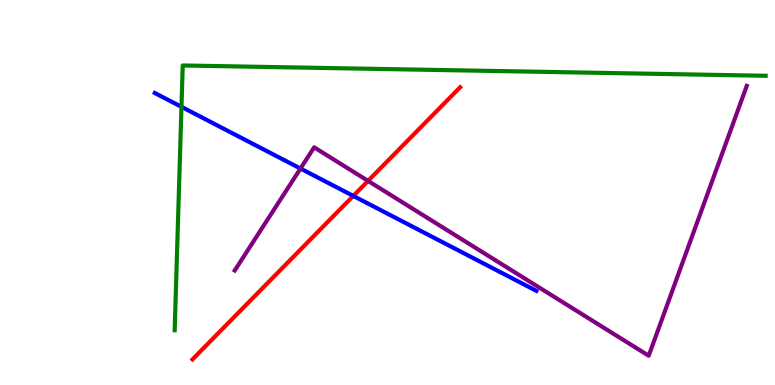[{'lines': ['blue', 'red'], 'intersections': [{'x': 4.56, 'y': 4.91}]}, {'lines': ['green', 'red'], 'intersections': []}, {'lines': ['purple', 'red'], 'intersections': [{'x': 4.75, 'y': 5.3}]}, {'lines': ['blue', 'green'], 'intersections': [{'x': 2.34, 'y': 7.22}]}, {'lines': ['blue', 'purple'], 'intersections': [{'x': 3.88, 'y': 5.62}]}, {'lines': ['green', 'purple'], 'intersections': []}]